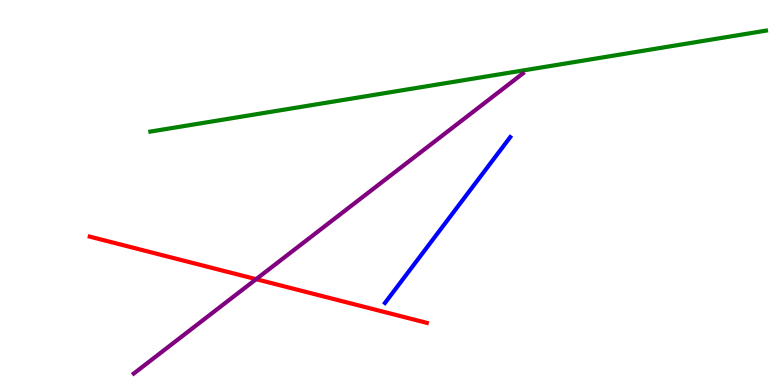[{'lines': ['blue', 'red'], 'intersections': []}, {'lines': ['green', 'red'], 'intersections': []}, {'lines': ['purple', 'red'], 'intersections': [{'x': 3.3, 'y': 2.75}]}, {'lines': ['blue', 'green'], 'intersections': []}, {'lines': ['blue', 'purple'], 'intersections': []}, {'lines': ['green', 'purple'], 'intersections': []}]